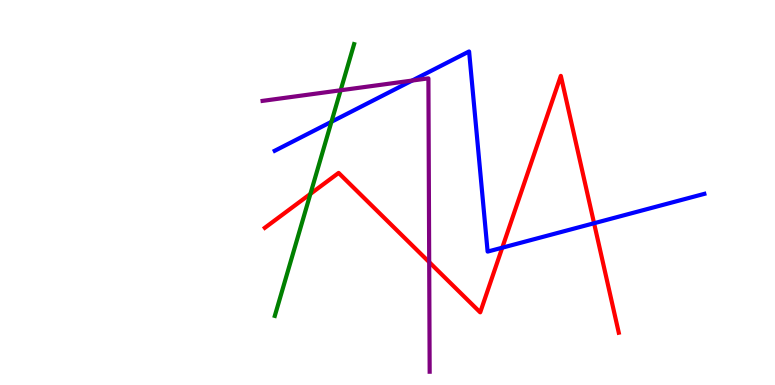[{'lines': ['blue', 'red'], 'intersections': [{'x': 6.48, 'y': 3.57}, {'x': 7.67, 'y': 4.2}]}, {'lines': ['green', 'red'], 'intersections': [{'x': 4.01, 'y': 4.96}]}, {'lines': ['purple', 'red'], 'intersections': [{'x': 5.54, 'y': 3.19}]}, {'lines': ['blue', 'green'], 'intersections': [{'x': 4.28, 'y': 6.84}]}, {'lines': ['blue', 'purple'], 'intersections': [{'x': 5.32, 'y': 7.91}]}, {'lines': ['green', 'purple'], 'intersections': [{'x': 4.4, 'y': 7.66}]}]